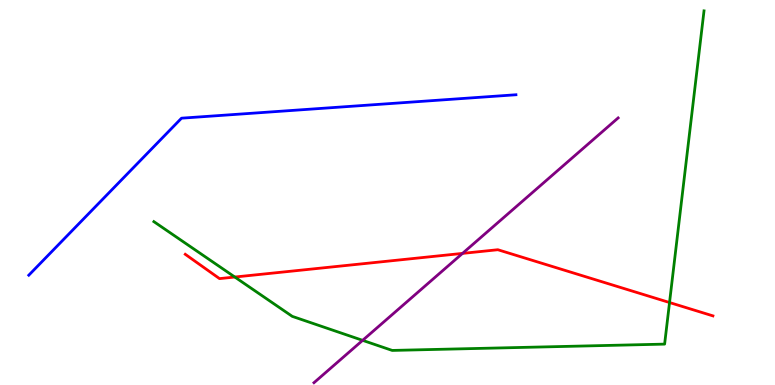[{'lines': ['blue', 'red'], 'intersections': []}, {'lines': ['green', 'red'], 'intersections': [{'x': 3.03, 'y': 2.8}, {'x': 8.64, 'y': 2.14}]}, {'lines': ['purple', 'red'], 'intersections': [{'x': 5.97, 'y': 3.42}]}, {'lines': ['blue', 'green'], 'intersections': []}, {'lines': ['blue', 'purple'], 'intersections': []}, {'lines': ['green', 'purple'], 'intersections': [{'x': 4.68, 'y': 1.16}]}]